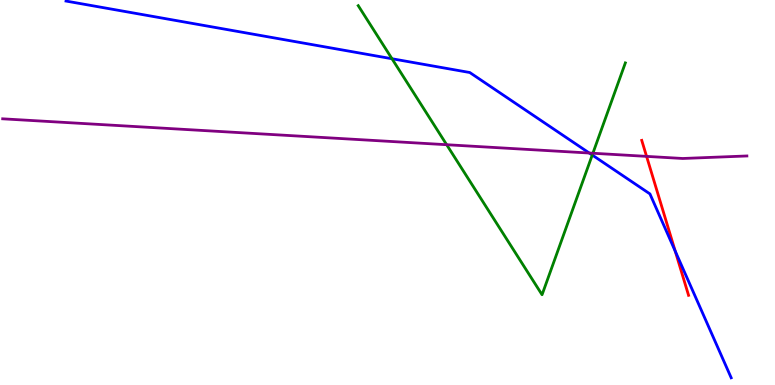[{'lines': ['blue', 'red'], 'intersections': [{'x': 8.71, 'y': 3.48}]}, {'lines': ['green', 'red'], 'intersections': []}, {'lines': ['purple', 'red'], 'intersections': [{'x': 8.34, 'y': 5.94}]}, {'lines': ['blue', 'green'], 'intersections': [{'x': 5.06, 'y': 8.47}, {'x': 7.64, 'y': 5.97}]}, {'lines': ['blue', 'purple'], 'intersections': [{'x': 7.6, 'y': 6.03}]}, {'lines': ['green', 'purple'], 'intersections': [{'x': 5.76, 'y': 6.24}, {'x': 7.65, 'y': 6.02}]}]